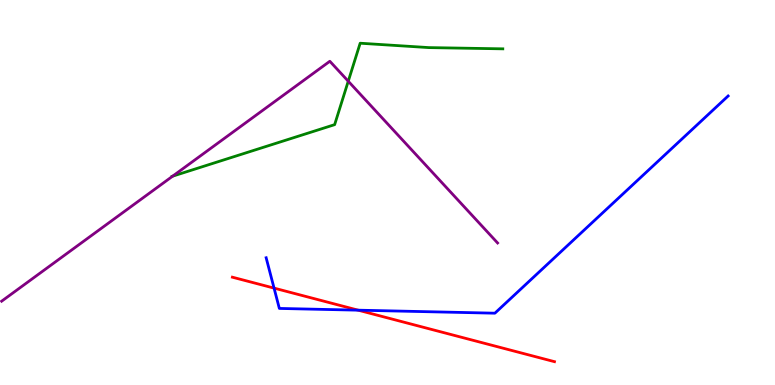[{'lines': ['blue', 'red'], 'intersections': [{'x': 3.54, 'y': 2.52}, {'x': 4.62, 'y': 1.94}]}, {'lines': ['green', 'red'], 'intersections': []}, {'lines': ['purple', 'red'], 'intersections': []}, {'lines': ['blue', 'green'], 'intersections': []}, {'lines': ['blue', 'purple'], 'intersections': []}, {'lines': ['green', 'purple'], 'intersections': [{'x': 2.23, 'y': 5.42}, {'x': 4.49, 'y': 7.89}]}]